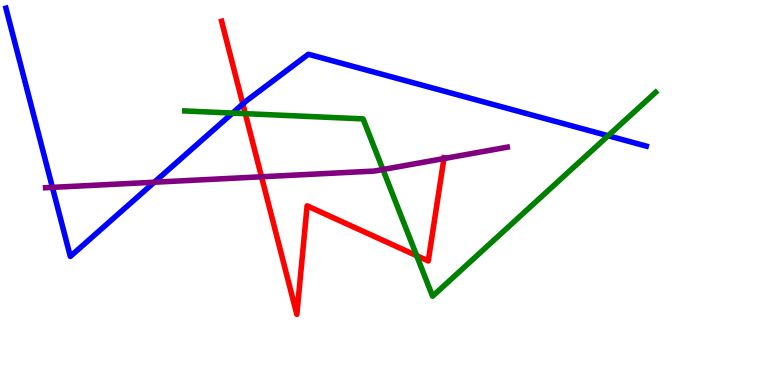[{'lines': ['blue', 'red'], 'intersections': [{'x': 3.13, 'y': 7.3}]}, {'lines': ['green', 'red'], 'intersections': [{'x': 3.17, 'y': 7.05}, {'x': 5.38, 'y': 3.36}]}, {'lines': ['purple', 'red'], 'intersections': [{'x': 3.37, 'y': 5.41}, {'x': 5.73, 'y': 5.88}]}, {'lines': ['blue', 'green'], 'intersections': [{'x': 3.0, 'y': 7.06}, {'x': 7.85, 'y': 6.47}]}, {'lines': ['blue', 'purple'], 'intersections': [{'x': 0.676, 'y': 5.13}, {'x': 1.99, 'y': 5.27}]}, {'lines': ['green', 'purple'], 'intersections': [{'x': 4.94, 'y': 5.6}]}]